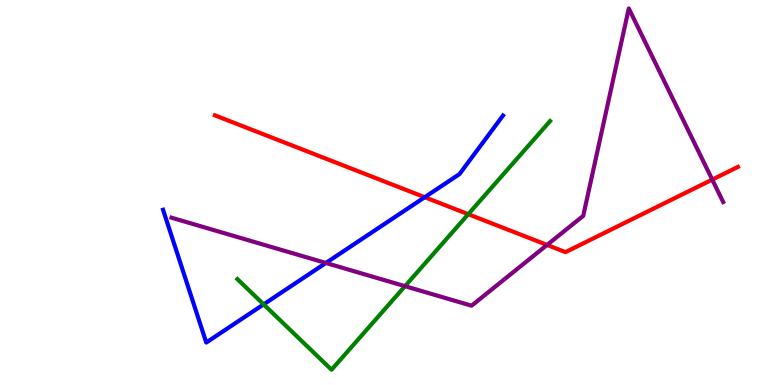[{'lines': ['blue', 'red'], 'intersections': [{'x': 5.48, 'y': 4.88}]}, {'lines': ['green', 'red'], 'intersections': [{'x': 6.04, 'y': 4.44}]}, {'lines': ['purple', 'red'], 'intersections': [{'x': 7.06, 'y': 3.64}, {'x': 9.19, 'y': 5.33}]}, {'lines': ['blue', 'green'], 'intersections': [{'x': 3.4, 'y': 2.09}]}, {'lines': ['blue', 'purple'], 'intersections': [{'x': 4.2, 'y': 3.17}]}, {'lines': ['green', 'purple'], 'intersections': [{'x': 5.23, 'y': 2.57}]}]